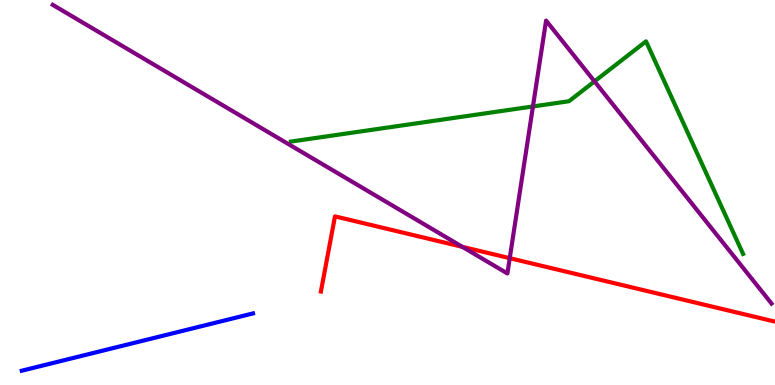[{'lines': ['blue', 'red'], 'intersections': []}, {'lines': ['green', 'red'], 'intersections': []}, {'lines': ['purple', 'red'], 'intersections': [{'x': 5.97, 'y': 3.59}, {'x': 6.58, 'y': 3.29}]}, {'lines': ['blue', 'green'], 'intersections': []}, {'lines': ['blue', 'purple'], 'intersections': []}, {'lines': ['green', 'purple'], 'intersections': [{'x': 6.88, 'y': 7.24}, {'x': 7.67, 'y': 7.89}]}]